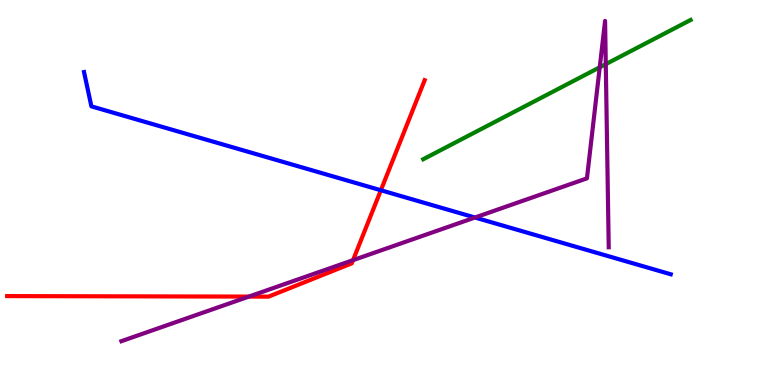[{'lines': ['blue', 'red'], 'intersections': [{'x': 4.91, 'y': 5.06}]}, {'lines': ['green', 'red'], 'intersections': []}, {'lines': ['purple', 'red'], 'intersections': [{'x': 3.21, 'y': 2.3}, {'x': 4.56, 'y': 3.24}]}, {'lines': ['blue', 'green'], 'intersections': []}, {'lines': ['blue', 'purple'], 'intersections': [{'x': 6.13, 'y': 4.35}]}, {'lines': ['green', 'purple'], 'intersections': [{'x': 7.74, 'y': 8.25}, {'x': 7.82, 'y': 8.33}]}]